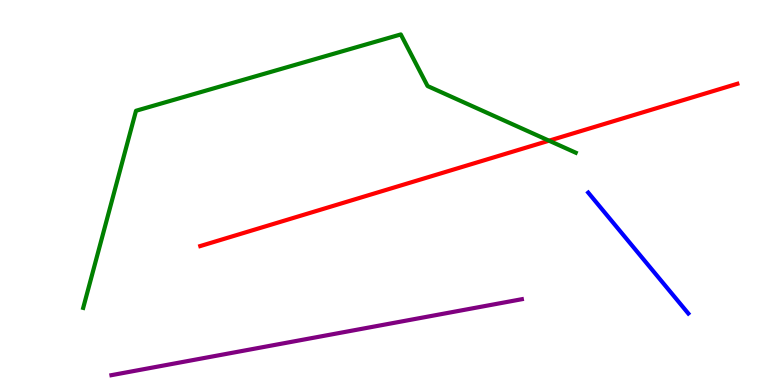[{'lines': ['blue', 'red'], 'intersections': []}, {'lines': ['green', 'red'], 'intersections': [{'x': 7.08, 'y': 6.35}]}, {'lines': ['purple', 'red'], 'intersections': []}, {'lines': ['blue', 'green'], 'intersections': []}, {'lines': ['blue', 'purple'], 'intersections': []}, {'lines': ['green', 'purple'], 'intersections': []}]